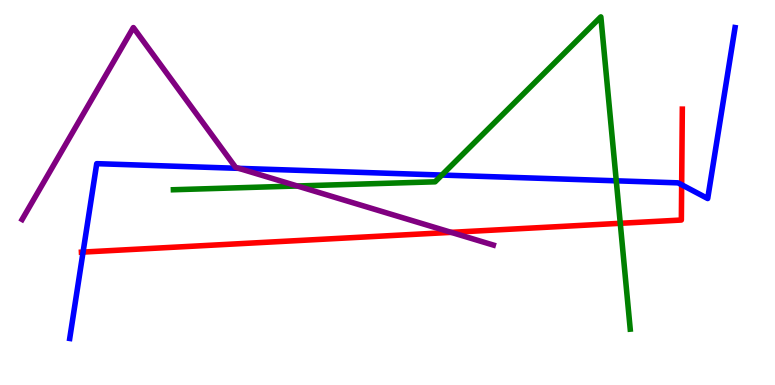[{'lines': ['blue', 'red'], 'intersections': [{'x': 1.07, 'y': 3.45}, {'x': 8.8, 'y': 5.2}]}, {'lines': ['green', 'red'], 'intersections': [{'x': 8.0, 'y': 4.2}]}, {'lines': ['purple', 'red'], 'intersections': [{'x': 5.82, 'y': 3.96}]}, {'lines': ['blue', 'green'], 'intersections': [{'x': 5.7, 'y': 5.45}, {'x': 7.95, 'y': 5.3}]}, {'lines': ['blue', 'purple'], 'intersections': [{'x': 3.08, 'y': 5.63}]}, {'lines': ['green', 'purple'], 'intersections': [{'x': 3.84, 'y': 5.17}]}]